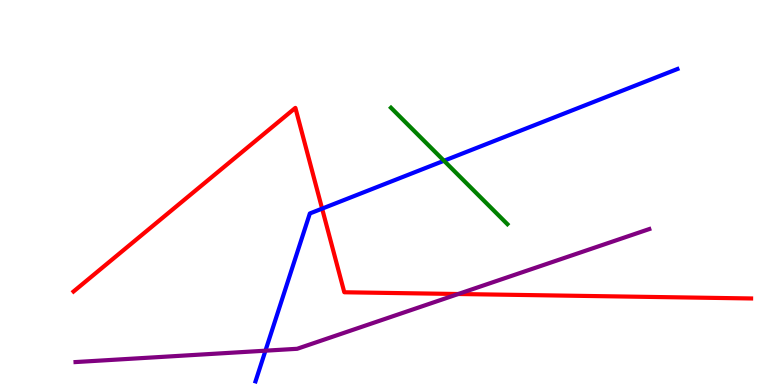[{'lines': ['blue', 'red'], 'intersections': [{'x': 4.16, 'y': 4.58}]}, {'lines': ['green', 'red'], 'intersections': []}, {'lines': ['purple', 'red'], 'intersections': [{'x': 5.91, 'y': 2.36}]}, {'lines': ['blue', 'green'], 'intersections': [{'x': 5.73, 'y': 5.82}]}, {'lines': ['blue', 'purple'], 'intersections': [{'x': 3.43, 'y': 0.891}]}, {'lines': ['green', 'purple'], 'intersections': []}]